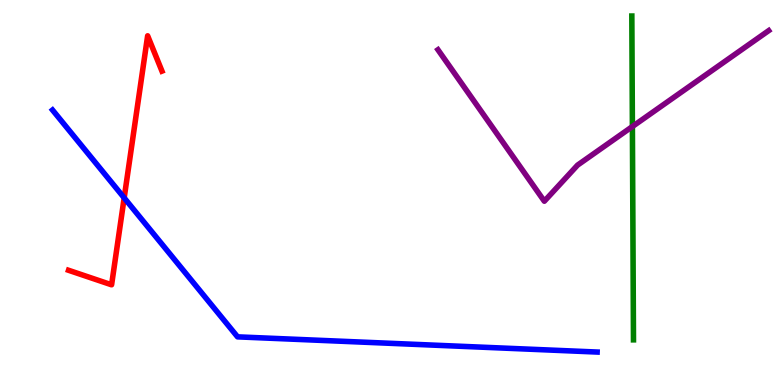[{'lines': ['blue', 'red'], 'intersections': [{'x': 1.6, 'y': 4.86}]}, {'lines': ['green', 'red'], 'intersections': []}, {'lines': ['purple', 'red'], 'intersections': []}, {'lines': ['blue', 'green'], 'intersections': []}, {'lines': ['blue', 'purple'], 'intersections': []}, {'lines': ['green', 'purple'], 'intersections': [{'x': 8.16, 'y': 6.71}]}]